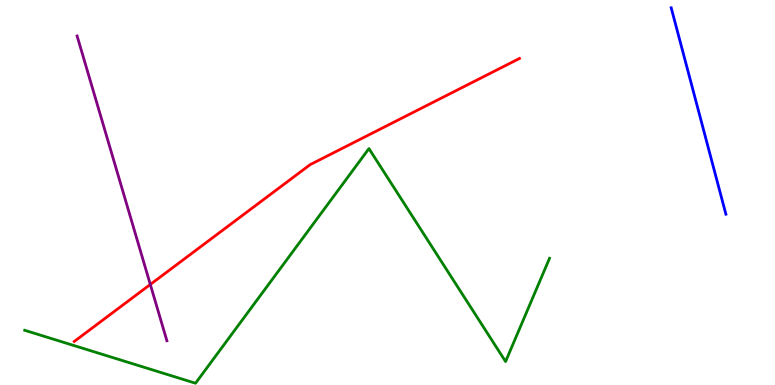[{'lines': ['blue', 'red'], 'intersections': []}, {'lines': ['green', 'red'], 'intersections': []}, {'lines': ['purple', 'red'], 'intersections': [{'x': 1.94, 'y': 2.61}]}, {'lines': ['blue', 'green'], 'intersections': []}, {'lines': ['blue', 'purple'], 'intersections': []}, {'lines': ['green', 'purple'], 'intersections': []}]